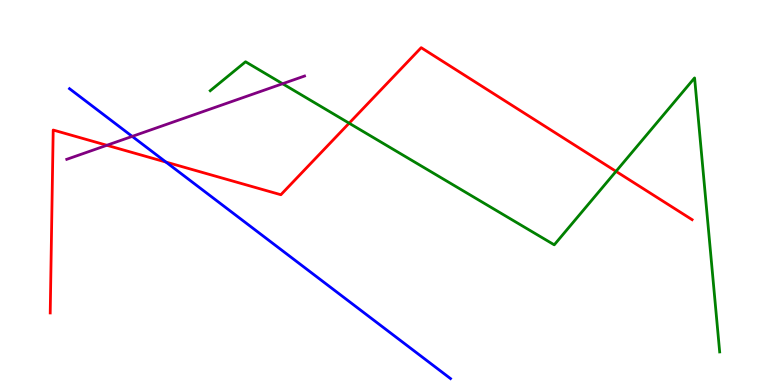[{'lines': ['blue', 'red'], 'intersections': [{'x': 2.14, 'y': 5.79}]}, {'lines': ['green', 'red'], 'intersections': [{'x': 4.5, 'y': 6.8}, {'x': 7.95, 'y': 5.55}]}, {'lines': ['purple', 'red'], 'intersections': [{'x': 1.38, 'y': 6.23}]}, {'lines': ['blue', 'green'], 'intersections': []}, {'lines': ['blue', 'purple'], 'intersections': [{'x': 1.71, 'y': 6.46}]}, {'lines': ['green', 'purple'], 'intersections': [{'x': 3.65, 'y': 7.83}]}]